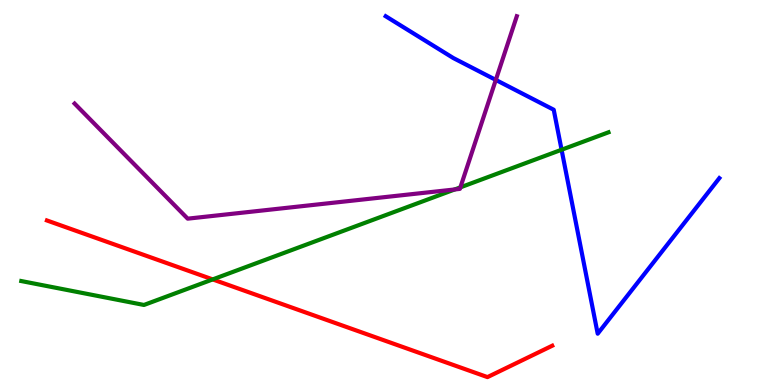[{'lines': ['blue', 'red'], 'intersections': []}, {'lines': ['green', 'red'], 'intersections': [{'x': 2.74, 'y': 2.74}]}, {'lines': ['purple', 'red'], 'intersections': []}, {'lines': ['blue', 'green'], 'intersections': [{'x': 7.25, 'y': 6.11}]}, {'lines': ['blue', 'purple'], 'intersections': [{'x': 6.4, 'y': 7.92}]}, {'lines': ['green', 'purple'], 'intersections': [{'x': 5.87, 'y': 5.08}, {'x': 5.94, 'y': 5.13}]}]